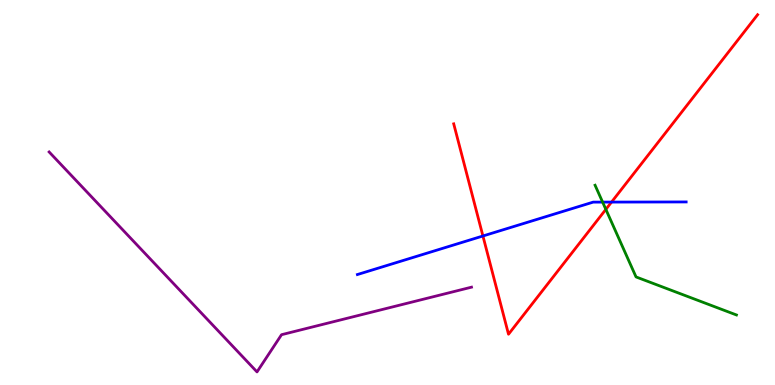[{'lines': ['blue', 'red'], 'intersections': [{'x': 6.23, 'y': 3.87}, {'x': 7.89, 'y': 4.75}]}, {'lines': ['green', 'red'], 'intersections': [{'x': 7.82, 'y': 4.56}]}, {'lines': ['purple', 'red'], 'intersections': []}, {'lines': ['blue', 'green'], 'intersections': [{'x': 7.78, 'y': 4.75}]}, {'lines': ['blue', 'purple'], 'intersections': []}, {'lines': ['green', 'purple'], 'intersections': []}]